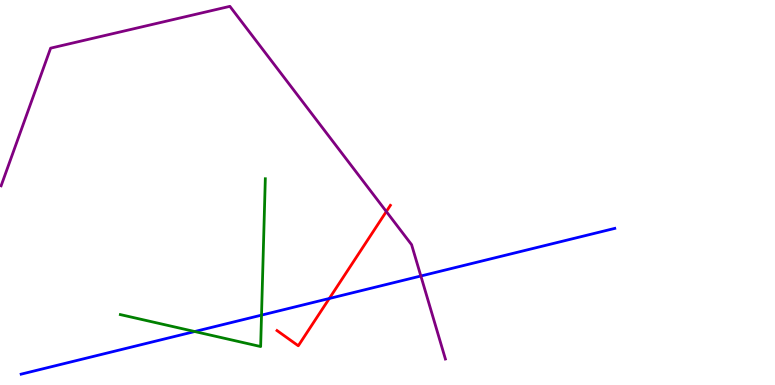[{'lines': ['blue', 'red'], 'intersections': [{'x': 4.25, 'y': 2.25}]}, {'lines': ['green', 'red'], 'intersections': []}, {'lines': ['purple', 'red'], 'intersections': [{'x': 4.98, 'y': 4.51}]}, {'lines': ['blue', 'green'], 'intersections': [{'x': 2.51, 'y': 1.39}, {'x': 3.37, 'y': 1.81}]}, {'lines': ['blue', 'purple'], 'intersections': [{'x': 5.43, 'y': 2.83}]}, {'lines': ['green', 'purple'], 'intersections': []}]